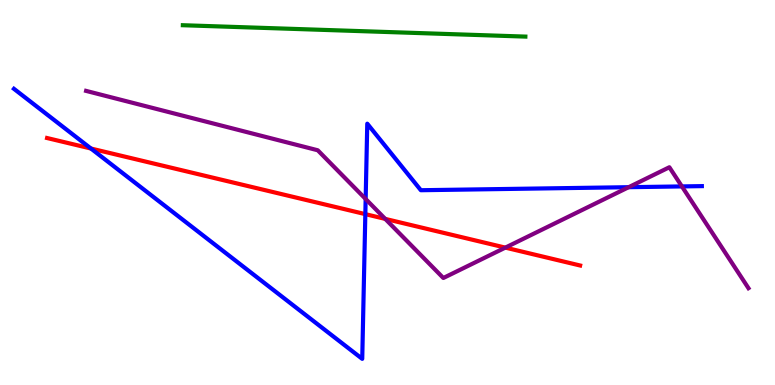[{'lines': ['blue', 'red'], 'intersections': [{'x': 1.17, 'y': 6.14}, {'x': 4.71, 'y': 4.44}]}, {'lines': ['green', 'red'], 'intersections': []}, {'lines': ['purple', 'red'], 'intersections': [{'x': 4.97, 'y': 4.31}, {'x': 6.52, 'y': 3.57}]}, {'lines': ['blue', 'green'], 'intersections': []}, {'lines': ['blue', 'purple'], 'intersections': [{'x': 4.72, 'y': 4.83}, {'x': 8.11, 'y': 5.14}, {'x': 8.8, 'y': 5.16}]}, {'lines': ['green', 'purple'], 'intersections': []}]